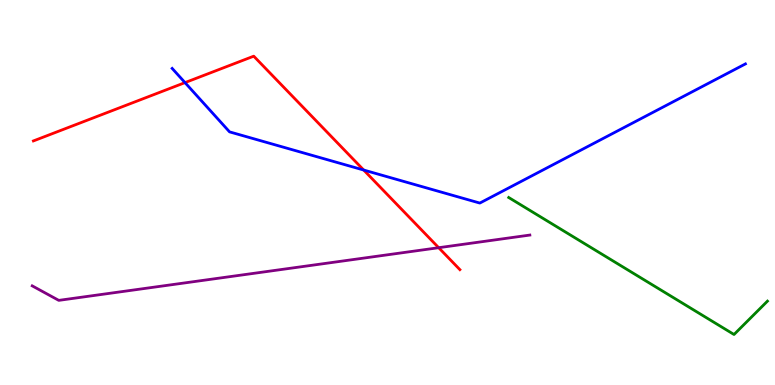[{'lines': ['blue', 'red'], 'intersections': [{'x': 2.39, 'y': 7.85}, {'x': 4.69, 'y': 5.58}]}, {'lines': ['green', 'red'], 'intersections': []}, {'lines': ['purple', 'red'], 'intersections': [{'x': 5.66, 'y': 3.57}]}, {'lines': ['blue', 'green'], 'intersections': []}, {'lines': ['blue', 'purple'], 'intersections': []}, {'lines': ['green', 'purple'], 'intersections': []}]